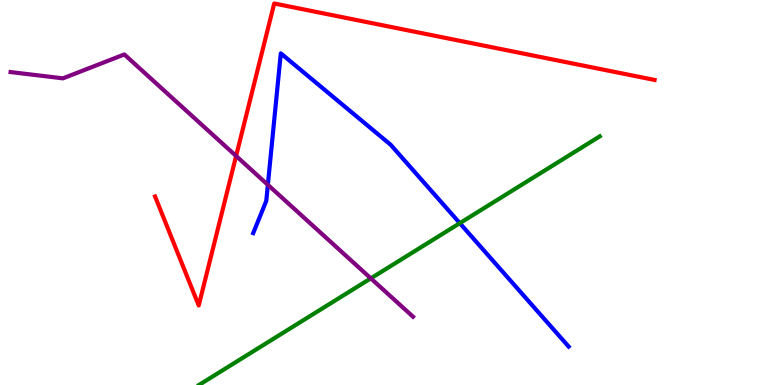[{'lines': ['blue', 'red'], 'intersections': []}, {'lines': ['green', 'red'], 'intersections': []}, {'lines': ['purple', 'red'], 'intersections': [{'x': 3.05, 'y': 5.95}]}, {'lines': ['blue', 'green'], 'intersections': [{'x': 5.93, 'y': 4.2}]}, {'lines': ['blue', 'purple'], 'intersections': [{'x': 3.46, 'y': 5.2}]}, {'lines': ['green', 'purple'], 'intersections': [{'x': 4.78, 'y': 2.77}]}]